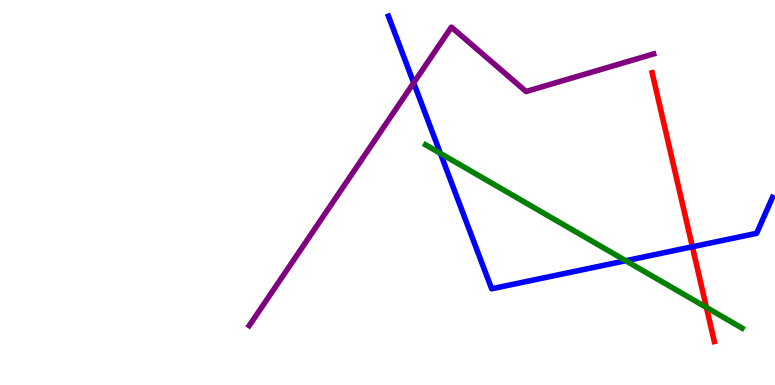[{'lines': ['blue', 'red'], 'intersections': [{'x': 8.93, 'y': 3.59}]}, {'lines': ['green', 'red'], 'intersections': [{'x': 9.12, 'y': 2.01}]}, {'lines': ['purple', 'red'], 'intersections': []}, {'lines': ['blue', 'green'], 'intersections': [{'x': 5.68, 'y': 6.02}, {'x': 8.07, 'y': 3.23}]}, {'lines': ['blue', 'purple'], 'intersections': [{'x': 5.34, 'y': 7.85}]}, {'lines': ['green', 'purple'], 'intersections': []}]